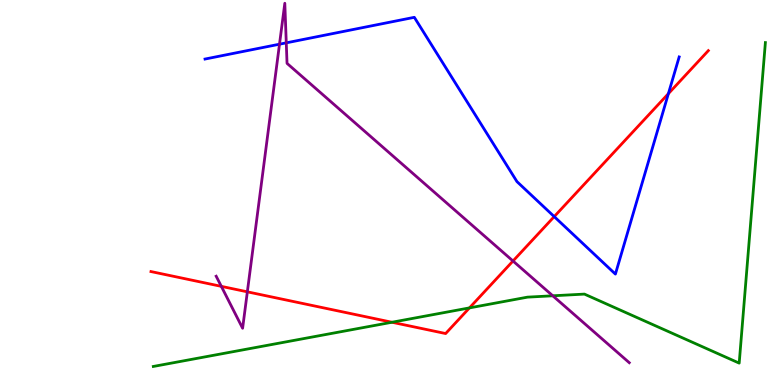[{'lines': ['blue', 'red'], 'intersections': [{'x': 7.15, 'y': 4.37}, {'x': 8.62, 'y': 7.57}]}, {'lines': ['green', 'red'], 'intersections': [{'x': 5.06, 'y': 1.63}, {'x': 6.06, 'y': 2.0}]}, {'lines': ['purple', 'red'], 'intersections': [{'x': 2.86, 'y': 2.56}, {'x': 3.19, 'y': 2.42}, {'x': 6.62, 'y': 3.22}]}, {'lines': ['blue', 'green'], 'intersections': []}, {'lines': ['blue', 'purple'], 'intersections': [{'x': 3.61, 'y': 8.85}, {'x': 3.69, 'y': 8.89}]}, {'lines': ['green', 'purple'], 'intersections': [{'x': 7.13, 'y': 2.32}]}]